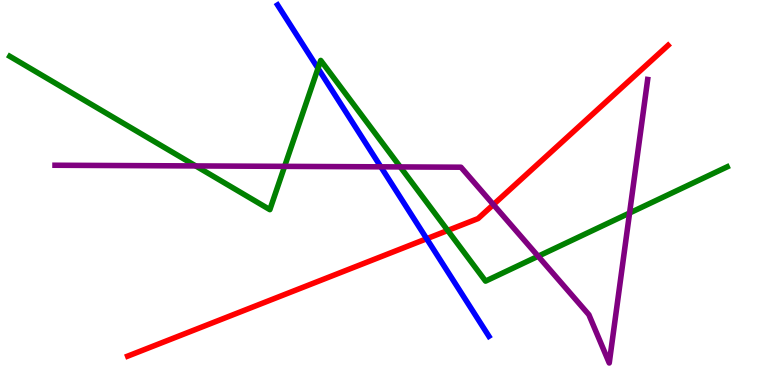[{'lines': ['blue', 'red'], 'intersections': [{'x': 5.51, 'y': 3.8}]}, {'lines': ['green', 'red'], 'intersections': [{'x': 5.78, 'y': 4.01}]}, {'lines': ['purple', 'red'], 'intersections': [{'x': 6.37, 'y': 4.69}]}, {'lines': ['blue', 'green'], 'intersections': [{'x': 4.1, 'y': 8.22}]}, {'lines': ['blue', 'purple'], 'intersections': [{'x': 4.91, 'y': 5.67}]}, {'lines': ['green', 'purple'], 'intersections': [{'x': 2.53, 'y': 5.69}, {'x': 3.67, 'y': 5.68}, {'x': 5.16, 'y': 5.66}, {'x': 6.94, 'y': 3.34}, {'x': 8.12, 'y': 4.47}]}]